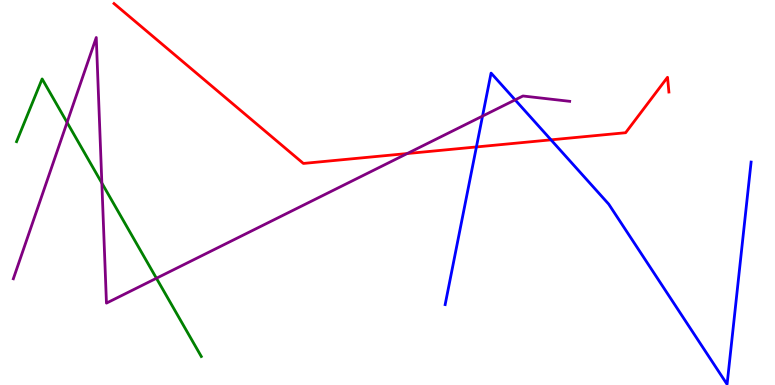[{'lines': ['blue', 'red'], 'intersections': [{'x': 6.15, 'y': 6.18}, {'x': 7.11, 'y': 6.37}]}, {'lines': ['green', 'red'], 'intersections': []}, {'lines': ['purple', 'red'], 'intersections': [{'x': 5.25, 'y': 6.01}]}, {'lines': ['blue', 'green'], 'intersections': []}, {'lines': ['blue', 'purple'], 'intersections': [{'x': 6.23, 'y': 6.98}, {'x': 6.65, 'y': 7.41}]}, {'lines': ['green', 'purple'], 'intersections': [{'x': 0.865, 'y': 6.82}, {'x': 1.31, 'y': 5.25}, {'x': 2.02, 'y': 2.77}]}]